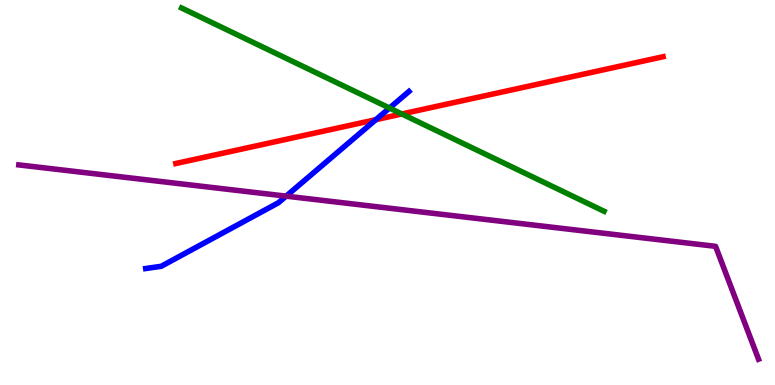[{'lines': ['blue', 'red'], 'intersections': [{'x': 4.85, 'y': 6.89}]}, {'lines': ['green', 'red'], 'intersections': [{'x': 5.19, 'y': 7.04}]}, {'lines': ['purple', 'red'], 'intersections': []}, {'lines': ['blue', 'green'], 'intersections': [{'x': 5.03, 'y': 7.19}]}, {'lines': ['blue', 'purple'], 'intersections': [{'x': 3.69, 'y': 4.91}]}, {'lines': ['green', 'purple'], 'intersections': []}]